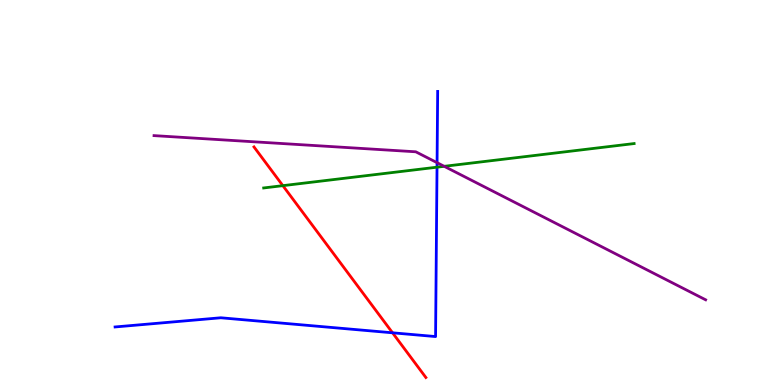[{'lines': ['blue', 'red'], 'intersections': [{'x': 5.07, 'y': 1.36}]}, {'lines': ['green', 'red'], 'intersections': [{'x': 3.65, 'y': 5.18}]}, {'lines': ['purple', 'red'], 'intersections': []}, {'lines': ['blue', 'green'], 'intersections': [{'x': 5.64, 'y': 5.66}]}, {'lines': ['blue', 'purple'], 'intersections': [{'x': 5.64, 'y': 5.77}]}, {'lines': ['green', 'purple'], 'intersections': [{'x': 5.73, 'y': 5.68}]}]